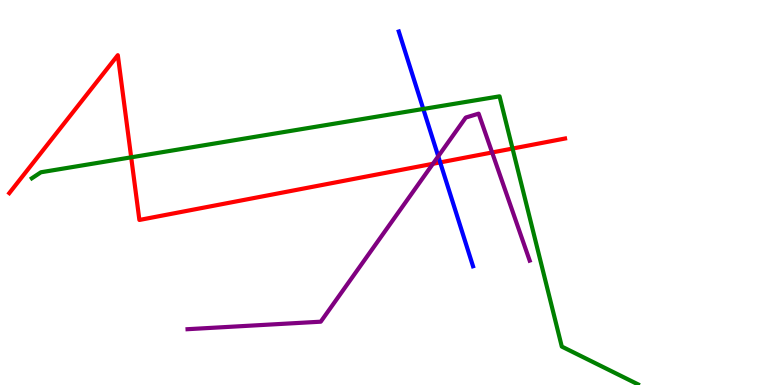[{'lines': ['blue', 'red'], 'intersections': [{'x': 5.68, 'y': 5.78}]}, {'lines': ['green', 'red'], 'intersections': [{'x': 1.69, 'y': 5.91}, {'x': 6.61, 'y': 6.14}]}, {'lines': ['purple', 'red'], 'intersections': [{'x': 5.59, 'y': 5.75}, {'x': 6.35, 'y': 6.04}]}, {'lines': ['blue', 'green'], 'intersections': [{'x': 5.46, 'y': 7.17}]}, {'lines': ['blue', 'purple'], 'intersections': [{'x': 5.65, 'y': 5.94}]}, {'lines': ['green', 'purple'], 'intersections': []}]